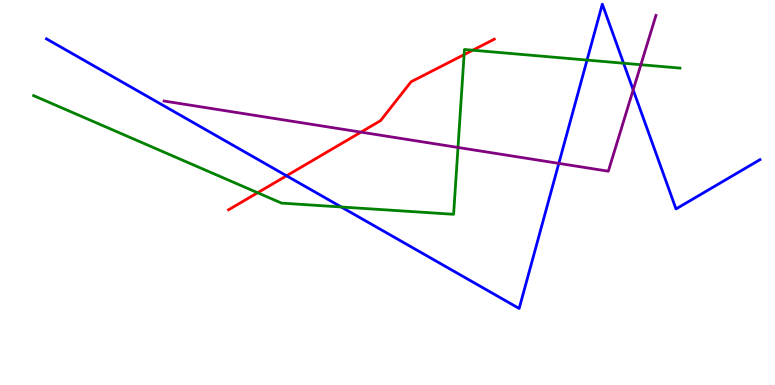[{'lines': ['blue', 'red'], 'intersections': [{'x': 3.7, 'y': 5.43}]}, {'lines': ['green', 'red'], 'intersections': [{'x': 3.32, 'y': 4.99}, {'x': 5.99, 'y': 8.58}, {'x': 6.1, 'y': 8.7}]}, {'lines': ['purple', 'red'], 'intersections': [{'x': 4.66, 'y': 6.57}]}, {'lines': ['blue', 'green'], 'intersections': [{'x': 4.4, 'y': 4.62}, {'x': 7.57, 'y': 8.44}, {'x': 8.05, 'y': 8.36}]}, {'lines': ['blue', 'purple'], 'intersections': [{'x': 7.21, 'y': 5.76}, {'x': 8.17, 'y': 7.66}]}, {'lines': ['green', 'purple'], 'intersections': [{'x': 5.91, 'y': 6.17}, {'x': 8.27, 'y': 8.32}]}]